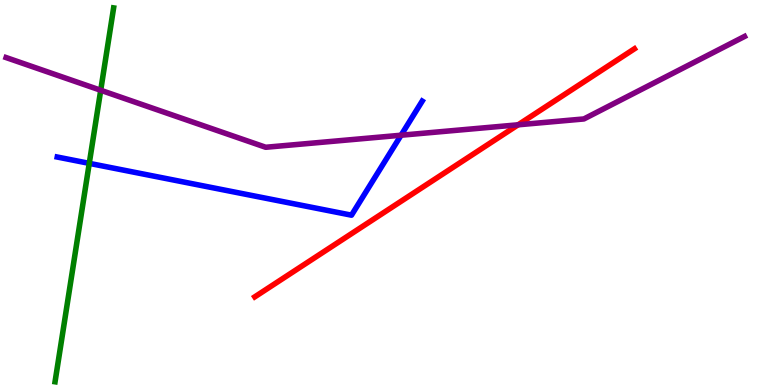[{'lines': ['blue', 'red'], 'intersections': []}, {'lines': ['green', 'red'], 'intersections': []}, {'lines': ['purple', 'red'], 'intersections': [{'x': 6.69, 'y': 6.76}]}, {'lines': ['blue', 'green'], 'intersections': [{'x': 1.15, 'y': 5.76}]}, {'lines': ['blue', 'purple'], 'intersections': [{'x': 5.18, 'y': 6.49}]}, {'lines': ['green', 'purple'], 'intersections': [{'x': 1.3, 'y': 7.66}]}]